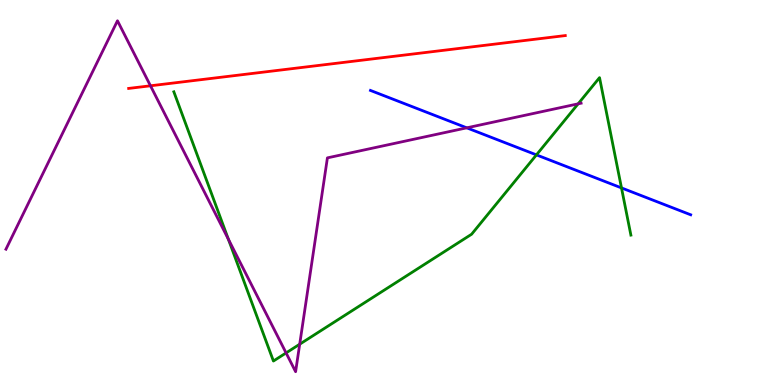[{'lines': ['blue', 'red'], 'intersections': []}, {'lines': ['green', 'red'], 'intersections': []}, {'lines': ['purple', 'red'], 'intersections': [{'x': 1.94, 'y': 7.77}]}, {'lines': ['blue', 'green'], 'intersections': [{'x': 6.92, 'y': 5.98}, {'x': 8.02, 'y': 5.12}]}, {'lines': ['blue', 'purple'], 'intersections': [{'x': 6.02, 'y': 6.68}]}, {'lines': ['green', 'purple'], 'intersections': [{'x': 2.95, 'y': 3.79}, {'x': 3.69, 'y': 0.833}, {'x': 3.87, 'y': 1.06}, {'x': 7.46, 'y': 7.3}]}]